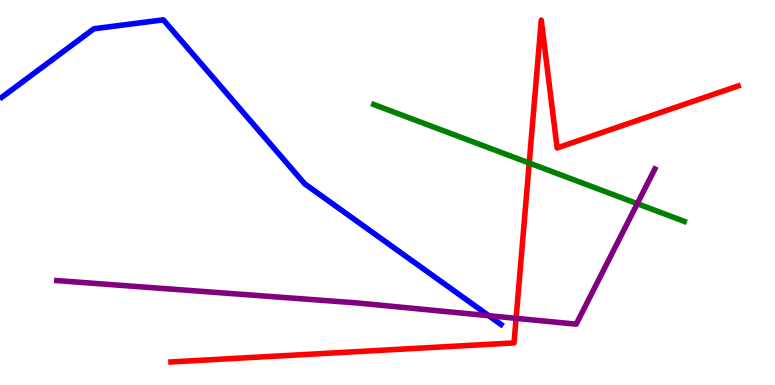[{'lines': ['blue', 'red'], 'intersections': []}, {'lines': ['green', 'red'], 'intersections': [{'x': 6.83, 'y': 5.77}]}, {'lines': ['purple', 'red'], 'intersections': [{'x': 6.66, 'y': 1.73}]}, {'lines': ['blue', 'green'], 'intersections': []}, {'lines': ['blue', 'purple'], 'intersections': [{'x': 6.31, 'y': 1.8}]}, {'lines': ['green', 'purple'], 'intersections': [{'x': 8.22, 'y': 4.71}]}]